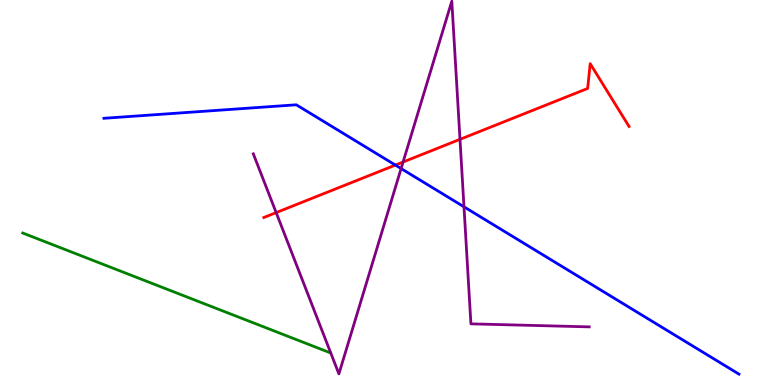[{'lines': ['blue', 'red'], 'intersections': [{'x': 5.1, 'y': 5.71}]}, {'lines': ['green', 'red'], 'intersections': []}, {'lines': ['purple', 'red'], 'intersections': [{'x': 3.56, 'y': 4.48}, {'x': 5.2, 'y': 5.79}, {'x': 5.94, 'y': 6.38}]}, {'lines': ['blue', 'green'], 'intersections': []}, {'lines': ['blue', 'purple'], 'intersections': [{'x': 5.18, 'y': 5.62}, {'x': 5.99, 'y': 4.63}]}, {'lines': ['green', 'purple'], 'intersections': []}]